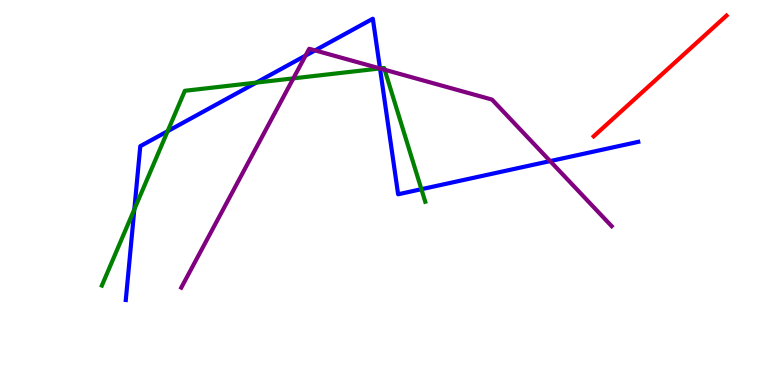[{'lines': ['blue', 'red'], 'intersections': []}, {'lines': ['green', 'red'], 'intersections': []}, {'lines': ['purple', 'red'], 'intersections': []}, {'lines': ['blue', 'green'], 'intersections': [{'x': 1.73, 'y': 4.56}, {'x': 2.16, 'y': 6.59}, {'x': 3.31, 'y': 7.85}, {'x': 4.9, 'y': 8.22}, {'x': 5.44, 'y': 5.09}]}, {'lines': ['blue', 'purple'], 'intersections': [{'x': 3.94, 'y': 8.56}, {'x': 4.07, 'y': 8.69}, {'x': 4.9, 'y': 8.22}, {'x': 7.1, 'y': 5.82}]}, {'lines': ['green', 'purple'], 'intersections': [{'x': 3.79, 'y': 7.96}, {'x': 4.9, 'y': 8.22}, {'x': 4.96, 'y': 8.19}]}]